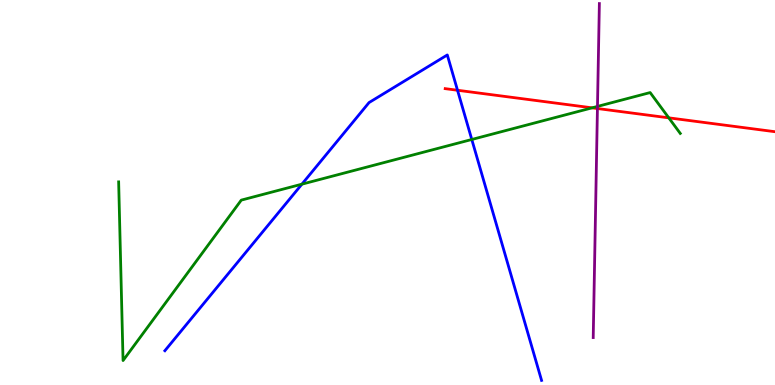[{'lines': ['blue', 'red'], 'intersections': [{'x': 5.9, 'y': 7.66}]}, {'lines': ['green', 'red'], 'intersections': [{'x': 7.64, 'y': 7.2}, {'x': 8.63, 'y': 6.94}]}, {'lines': ['purple', 'red'], 'intersections': [{'x': 7.71, 'y': 7.18}]}, {'lines': ['blue', 'green'], 'intersections': [{'x': 3.9, 'y': 5.22}, {'x': 6.09, 'y': 6.38}]}, {'lines': ['blue', 'purple'], 'intersections': []}, {'lines': ['green', 'purple'], 'intersections': [{'x': 7.71, 'y': 7.24}]}]